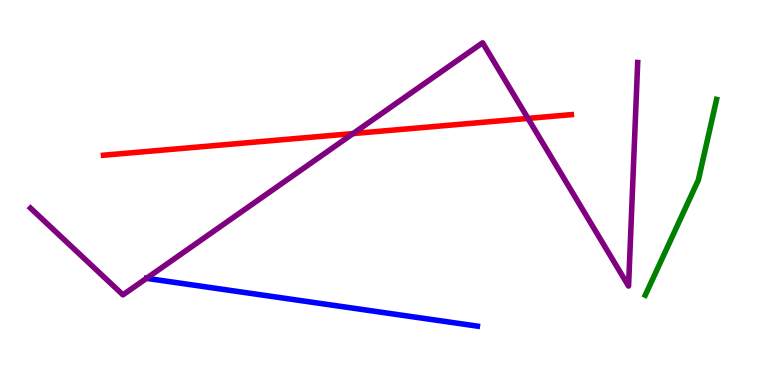[{'lines': ['blue', 'red'], 'intersections': []}, {'lines': ['green', 'red'], 'intersections': []}, {'lines': ['purple', 'red'], 'intersections': [{'x': 4.56, 'y': 6.53}, {'x': 6.81, 'y': 6.92}]}, {'lines': ['blue', 'green'], 'intersections': []}, {'lines': ['blue', 'purple'], 'intersections': []}, {'lines': ['green', 'purple'], 'intersections': []}]